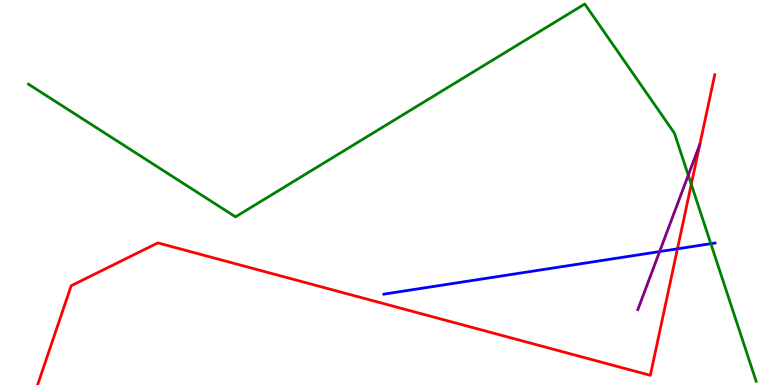[{'lines': ['blue', 'red'], 'intersections': [{'x': 8.74, 'y': 3.54}]}, {'lines': ['green', 'red'], 'intersections': [{'x': 8.92, 'y': 5.21}]}, {'lines': ['purple', 'red'], 'intersections': []}, {'lines': ['blue', 'green'], 'intersections': [{'x': 9.17, 'y': 3.67}]}, {'lines': ['blue', 'purple'], 'intersections': [{'x': 8.51, 'y': 3.47}]}, {'lines': ['green', 'purple'], 'intersections': [{'x': 8.88, 'y': 5.45}]}]